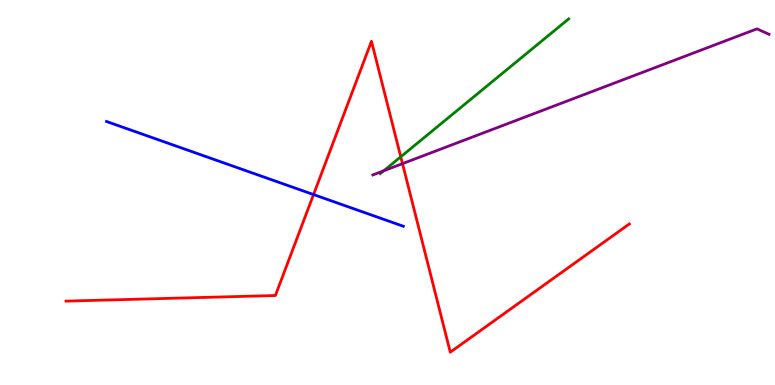[{'lines': ['blue', 'red'], 'intersections': [{'x': 4.05, 'y': 4.95}]}, {'lines': ['green', 'red'], 'intersections': [{'x': 5.17, 'y': 5.93}]}, {'lines': ['purple', 'red'], 'intersections': [{'x': 5.19, 'y': 5.75}]}, {'lines': ['blue', 'green'], 'intersections': []}, {'lines': ['blue', 'purple'], 'intersections': []}, {'lines': ['green', 'purple'], 'intersections': [{'x': 4.95, 'y': 5.56}]}]